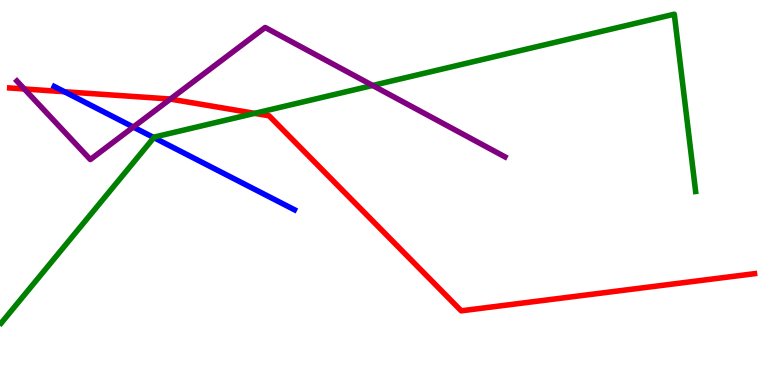[{'lines': ['blue', 'red'], 'intersections': [{'x': 0.832, 'y': 7.62}]}, {'lines': ['green', 'red'], 'intersections': [{'x': 3.29, 'y': 7.06}]}, {'lines': ['purple', 'red'], 'intersections': [{'x': 0.314, 'y': 7.69}, {'x': 2.2, 'y': 7.43}]}, {'lines': ['blue', 'green'], 'intersections': [{'x': 1.99, 'y': 6.43}]}, {'lines': ['blue', 'purple'], 'intersections': [{'x': 1.72, 'y': 6.7}]}, {'lines': ['green', 'purple'], 'intersections': [{'x': 4.81, 'y': 7.78}]}]